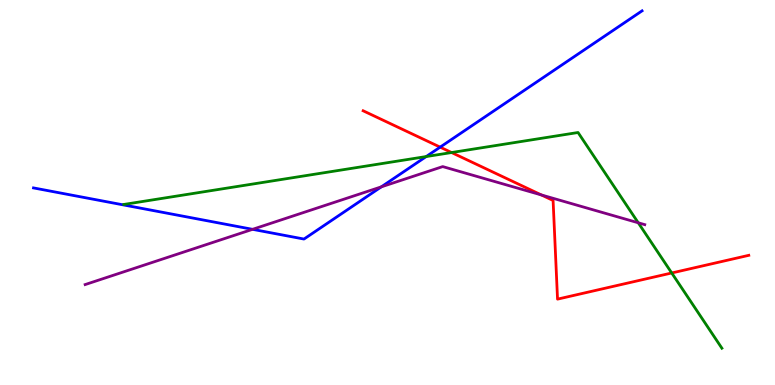[{'lines': ['blue', 'red'], 'intersections': [{'x': 5.68, 'y': 6.18}]}, {'lines': ['green', 'red'], 'intersections': [{'x': 5.83, 'y': 6.04}, {'x': 8.67, 'y': 2.91}]}, {'lines': ['purple', 'red'], 'intersections': [{'x': 6.99, 'y': 4.94}]}, {'lines': ['blue', 'green'], 'intersections': [{'x': 5.5, 'y': 5.93}]}, {'lines': ['blue', 'purple'], 'intersections': [{'x': 3.26, 'y': 4.04}, {'x': 4.92, 'y': 5.15}]}, {'lines': ['green', 'purple'], 'intersections': [{'x': 8.24, 'y': 4.21}]}]